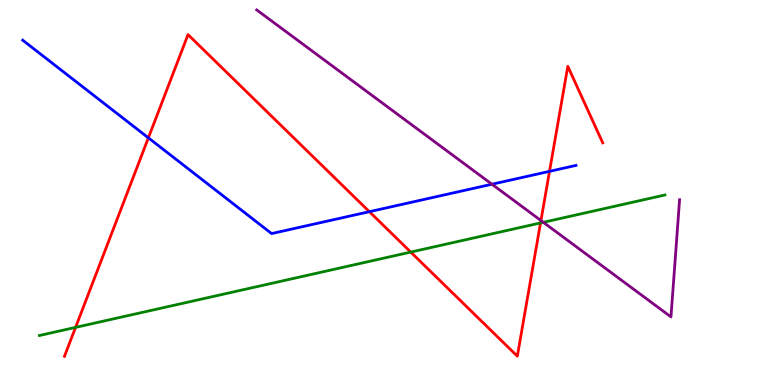[{'lines': ['blue', 'red'], 'intersections': [{'x': 1.91, 'y': 6.42}, {'x': 4.77, 'y': 4.5}, {'x': 7.09, 'y': 5.55}]}, {'lines': ['green', 'red'], 'intersections': [{'x': 0.975, 'y': 1.5}, {'x': 5.3, 'y': 3.45}, {'x': 6.97, 'y': 4.21}]}, {'lines': ['purple', 'red'], 'intersections': [{'x': 6.98, 'y': 4.27}]}, {'lines': ['blue', 'green'], 'intersections': []}, {'lines': ['blue', 'purple'], 'intersections': [{'x': 6.35, 'y': 5.21}]}, {'lines': ['green', 'purple'], 'intersections': [{'x': 7.01, 'y': 4.23}]}]